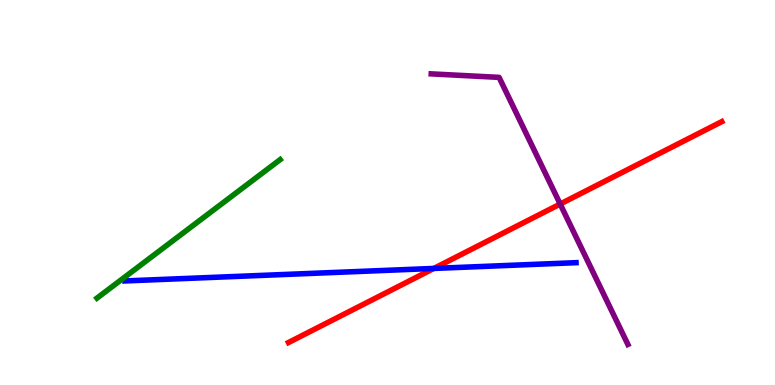[{'lines': ['blue', 'red'], 'intersections': [{'x': 5.6, 'y': 3.03}]}, {'lines': ['green', 'red'], 'intersections': []}, {'lines': ['purple', 'red'], 'intersections': [{'x': 7.23, 'y': 4.7}]}, {'lines': ['blue', 'green'], 'intersections': []}, {'lines': ['blue', 'purple'], 'intersections': []}, {'lines': ['green', 'purple'], 'intersections': []}]